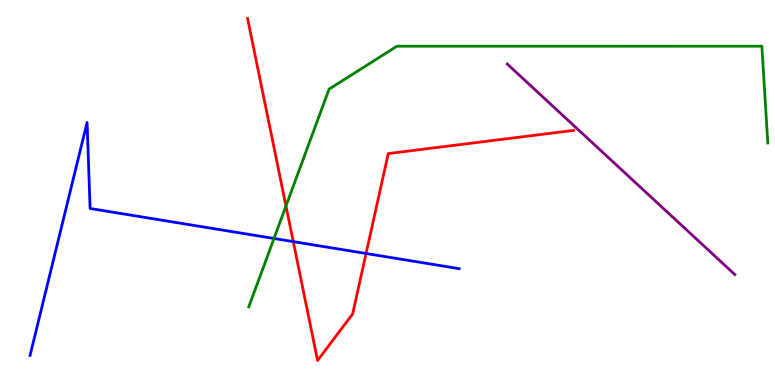[{'lines': ['blue', 'red'], 'intersections': [{'x': 3.78, 'y': 3.72}, {'x': 4.72, 'y': 3.42}]}, {'lines': ['green', 'red'], 'intersections': [{'x': 3.69, 'y': 4.65}]}, {'lines': ['purple', 'red'], 'intersections': []}, {'lines': ['blue', 'green'], 'intersections': [{'x': 3.54, 'y': 3.81}]}, {'lines': ['blue', 'purple'], 'intersections': []}, {'lines': ['green', 'purple'], 'intersections': []}]